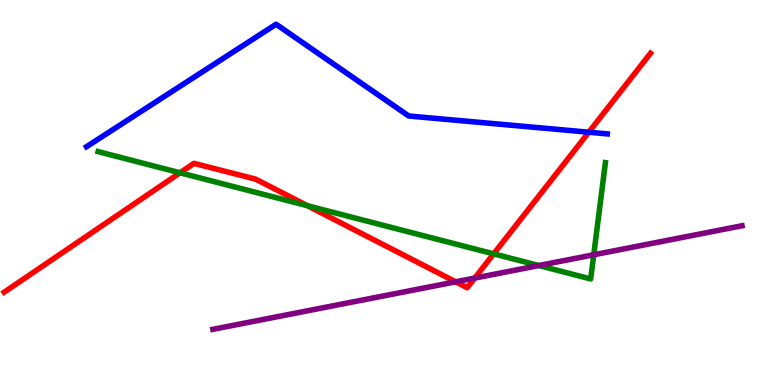[{'lines': ['blue', 'red'], 'intersections': [{'x': 7.6, 'y': 6.57}]}, {'lines': ['green', 'red'], 'intersections': [{'x': 2.32, 'y': 5.51}, {'x': 3.97, 'y': 4.66}, {'x': 6.37, 'y': 3.41}]}, {'lines': ['purple', 'red'], 'intersections': [{'x': 5.88, 'y': 2.68}, {'x': 6.13, 'y': 2.78}]}, {'lines': ['blue', 'green'], 'intersections': []}, {'lines': ['blue', 'purple'], 'intersections': []}, {'lines': ['green', 'purple'], 'intersections': [{'x': 6.95, 'y': 3.1}, {'x': 7.66, 'y': 3.38}]}]